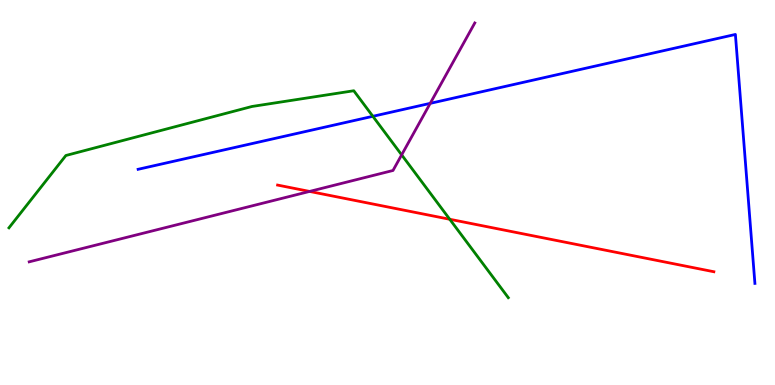[{'lines': ['blue', 'red'], 'intersections': []}, {'lines': ['green', 'red'], 'intersections': [{'x': 5.8, 'y': 4.3}]}, {'lines': ['purple', 'red'], 'intersections': [{'x': 3.99, 'y': 5.03}]}, {'lines': ['blue', 'green'], 'intersections': [{'x': 4.81, 'y': 6.98}]}, {'lines': ['blue', 'purple'], 'intersections': [{'x': 5.55, 'y': 7.32}]}, {'lines': ['green', 'purple'], 'intersections': [{'x': 5.18, 'y': 5.98}]}]